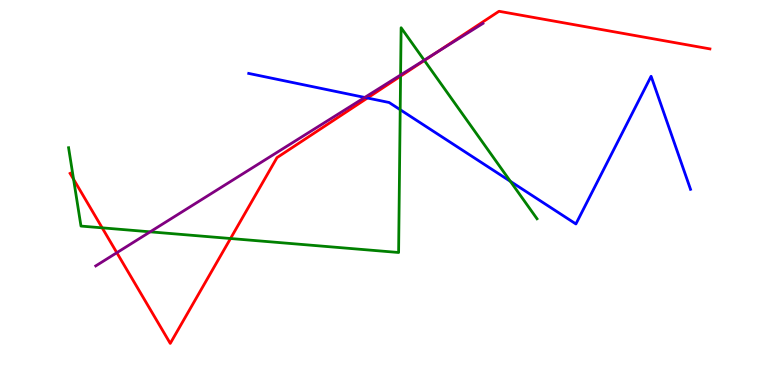[{'lines': ['blue', 'red'], 'intersections': [{'x': 4.74, 'y': 7.45}]}, {'lines': ['green', 'red'], 'intersections': [{'x': 0.949, 'y': 5.34}, {'x': 1.32, 'y': 4.08}, {'x': 2.97, 'y': 3.8}, {'x': 5.17, 'y': 8.02}, {'x': 5.48, 'y': 8.43}]}, {'lines': ['purple', 'red'], 'intersections': [{'x': 1.51, 'y': 3.44}, {'x': 5.62, 'y': 8.62}]}, {'lines': ['blue', 'green'], 'intersections': [{'x': 5.16, 'y': 7.15}, {'x': 6.59, 'y': 5.29}]}, {'lines': ['blue', 'purple'], 'intersections': [{'x': 4.71, 'y': 7.47}]}, {'lines': ['green', 'purple'], 'intersections': [{'x': 1.94, 'y': 3.98}, {'x': 5.17, 'y': 8.05}, {'x': 5.47, 'y': 8.44}]}]